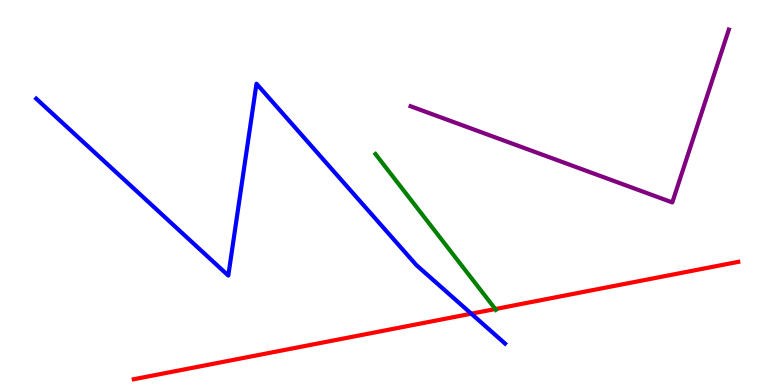[{'lines': ['blue', 'red'], 'intersections': [{'x': 6.08, 'y': 1.85}]}, {'lines': ['green', 'red'], 'intersections': [{'x': 6.39, 'y': 1.97}]}, {'lines': ['purple', 'red'], 'intersections': []}, {'lines': ['blue', 'green'], 'intersections': []}, {'lines': ['blue', 'purple'], 'intersections': []}, {'lines': ['green', 'purple'], 'intersections': []}]